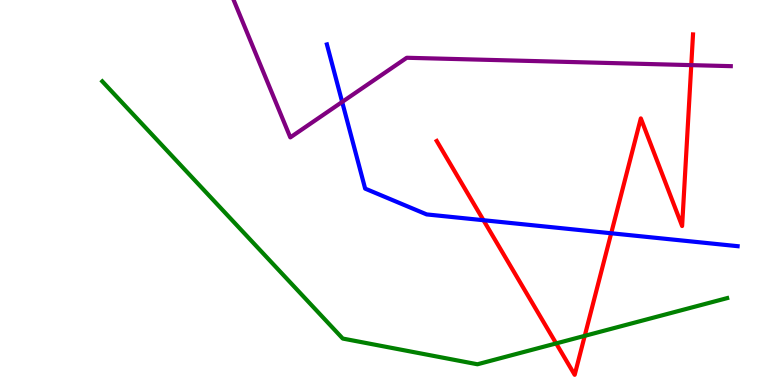[{'lines': ['blue', 'red'], 'intersections': [{'x': 6.24, 'y': 4.28}, {'x': 7.89, 'y': 3.94}]}, {'lines': ['green', 'red'], 'intersections': [{'x': 7.18, 'y': 1.08}, {'x': 7.55, 'y': 1.28}]}, {'lines': ['purple', 'red'], 'intersections': [{'x': 8.92, 'y': 8.31}]}, {'lines': ['blue', 'green'], 'intersections': []}, {'lines': ['blue', 'purple'], 'intersections': [{'x': 4.41, 'y': 7.35}]}, {'lines': ['green', 'purple'], 'intersections': []}]